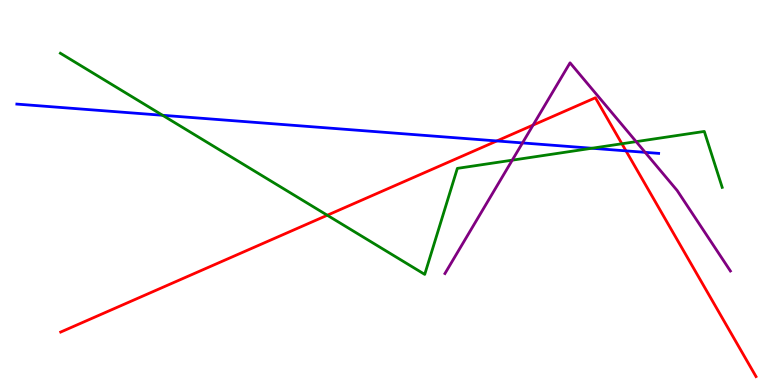[{'lines': ['blue', 'red'], 'intersections': [{'x': 6.41, 'y': 6.34}, {'x': 8.08, 'y': 6.08}]}, {'lines': ['green', 'red'], 'intersections': [{'x': 4.22, 'y': 4.41}, {'x': 8.02, 'y': 6.27}]}, {'lines': ['purple', 'red'], 'intersections': [{'x': 6.88, 'y': 6.75}]}, {'lines': ['blue', 'green'], 'intersections': [{'x': 2.1, 'y': 7.01}, {'x': 7.64, 'y': 6.15}]}, {'lines': ['blue', 'purple'], 'intersections': [{'x': 6.74, 'y': 6.29}, {'x': 8.32, 'y': 6.04}]}, {'lines': ['green', 'purple'], 'intersections': [{'x': 6.61, 'y': 5.84}, {'x': 8.21, 'y': 6.32}]}]